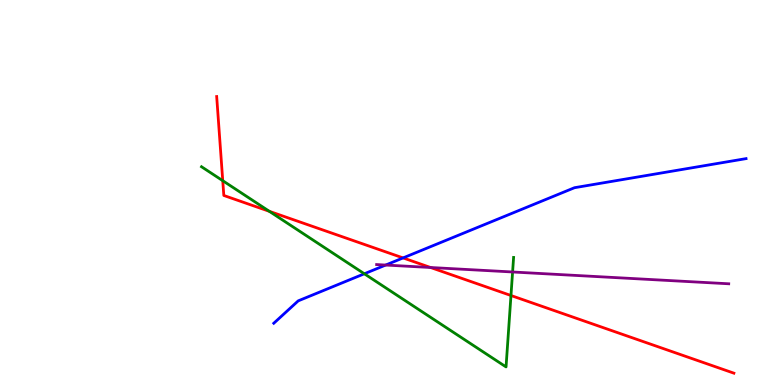[{'lines': ['blue', 'red'], 'intersections': [{'x': 5.2, 'y': 3.3}]}, {'lines': ['green', 'red'], 'intersections': [{'x': 2.87, 'y': 5.31}, {'x': 3.48, 'y': 4.51}, {'x': 6.59, 'y': 2.32}]}, {'lines': ['purple', 'red'], 'intersections': [{'x': 5.56, 'y': 3.05}]}, {'lines': ['blue', 'green'], 'intersections': [{'x': 4.7, 'y': 2.89}]}, {'lines': ['blue', 'purple'], 'intersections': [{'x': 4.98, 'y': 3.12}]}, {'lines': ['green', 'purple'], 'intersections': [{'x': 6.61, 'y': 2.94}]}]